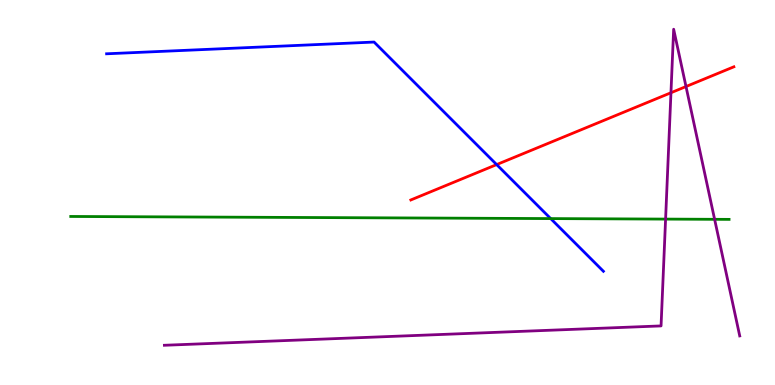[{'lines': ['blue', 'red'], 'intersections': [{'x': 6.41, 'y': 5.73}]}, {'lines': ['green', 'red'], 'intersections': []}, {'lines': ['purple', 'red'], 'intersections': [{'x': 8.66, 'y': 7.59}, {'x': 8.85, 'y': 7.75}]}, {'lines': ['blue', 'green'], 'intersections': [{'x': 7.11, 'y': 4.32}]}, {'lines': ['blue', 'purple'], 'intersections': []}, {'lines': ['green', 'purple'], 'intersections': [{'x': 8.59, 'y': 4.31}, {'x': 9.22, 'y': 4.3}]}]